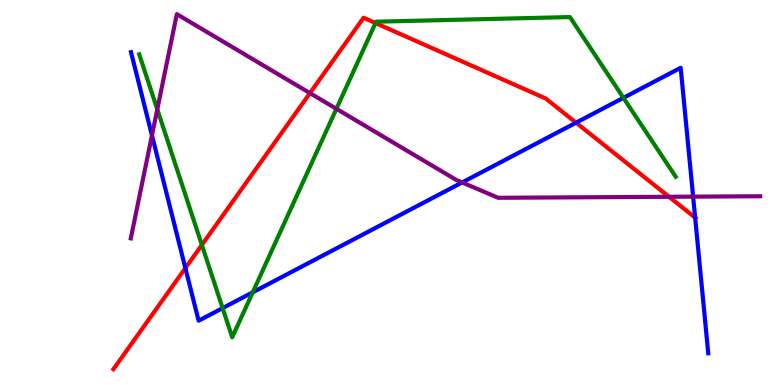[{'lines': ['blue', 'red'], 'intersections': [{'x': 2.39, 'y': 3.04}, {'x': 7.43, 'y': 6.81}, {'x': 8.97, 'y': 4.35}]}, {'lines': ['green', 'red'], 'intersections': [{'x': 2.6, 'y': 3.64}, {'x': 4.85, 'y': 9.4}]}, {'lines': ['purple', 'red'], 'intersections': [{'x': 4.0, 'y': 7.58}, {'x': 8.63, 'y': 4.89}]}, {'lines': ['blue', 'green'], 'intersections': [{'x': 2.87, 'y': 2.0}, {'x': 3.26, 'y': 2.41}, {'x': 8.04, 'y': 7.46}]}, {'lines': ['blue', 'purple'], 'intersections': [{'x': 1.96, 'y': 6.48}, {'x': 5.96, 'y': 5.26}, {'x': 8.94, 'y': 4.89}]}, {'lines': ['green', 'purple'], 'intersections': [{'x': 2.03, 'y': 7.16}, {'x': 4.34, 'y': 7.17}]}]